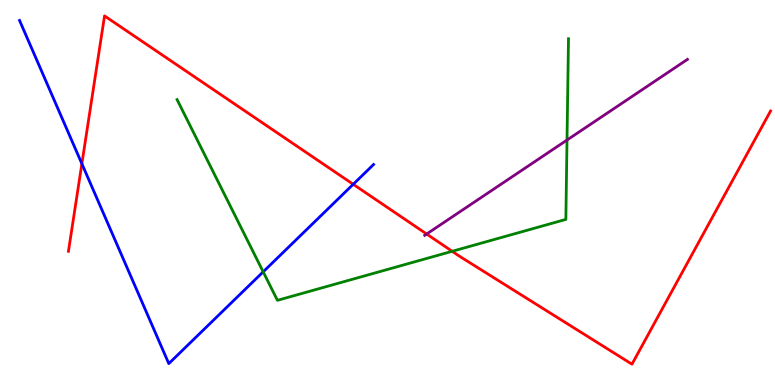[{'lines': ['blue', 'red'], 'intersections': [{'x': 1.06, 'y': 5.75}, {'x': 4.56, 'y': 5.21}]}, {'lines': ['green', 'red'], 'intersections': [{'x': 5.83, 'y': 3.47}]}, {'lines': ['purple', 'red'], 'intersections': [{'x': 5.51, 'y': 3.92}]}, {'lines': ['blue', 'green'], 'intersections': [{'x': 3.4, 'y': 2.94}]}, {'lines': ['blue', 'purple'], 'intersections': []}, {'lines': ['green', 'purple'], 'intersections': [{'x': 7.32, 'y': 6.36}]}]